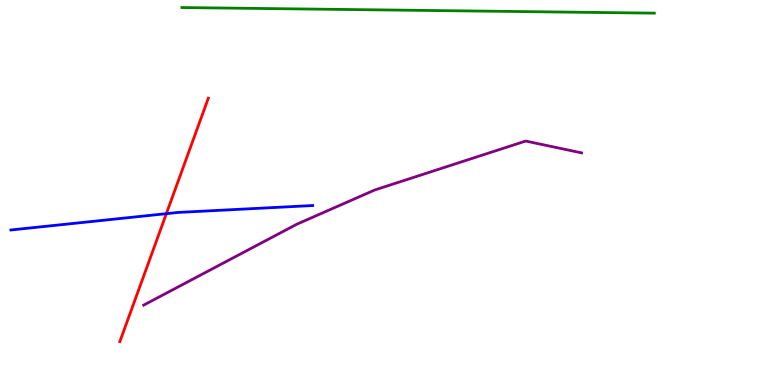[{'lines': ['blue', 'red'], 'intersections': [{'x': 2.15, 'y': 4.45}]}, {'lines': ['green', 'red'], 'intersections': []}, {'lines': ['purple', 'red'], 'intersections': []}, {'lines': ['blue', 'green'], 'intersections': []}, {'lines': ['blue', 'purple'], 'intersections': []}, {'lines': ['green', 'purple'], 'intersections': []}]